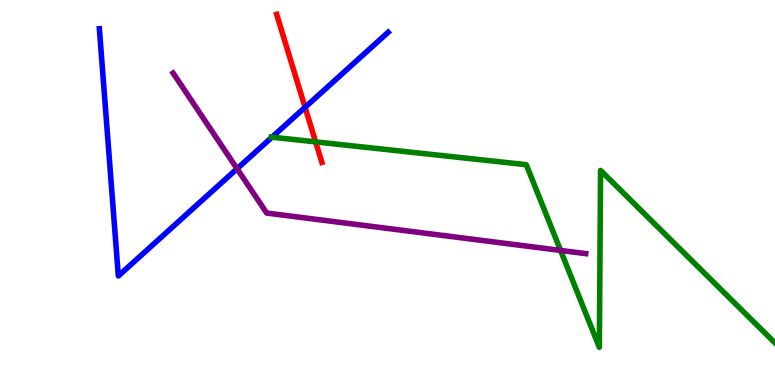[{'lines': ['blue', 'red'], 'intersections': [{'x': 3.94, 'y': 7.21}]}, {'lines': ['green', 'red'], 'intersections': [{'x': 4.07, 'y': 6.31}]}, {'lines': ['purple', 'red'], 'intersections': []}, {'lines': ['blue', 'green'], 'intersections': [{'x': 3.51, 'y': 6.44}]}, {'lines': ['blue', 'purple'], 'intersections': [{'x': 3.06, 'y': 5.62}]}, {'lines': ['green', 'purple'], 'intersections': [{'x': 7.23, 'y': 3.5}]}]